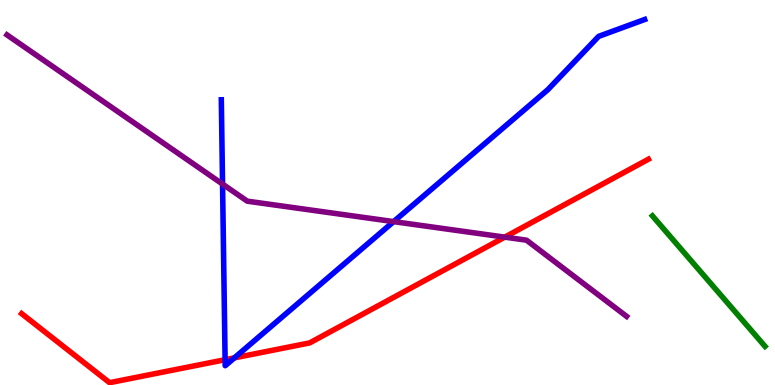[{'lines': ['blue', 'red'], 'intersections': [{'x': 2.9, 'y': 0.657}, {'x': 3.02, 'y': 0.704}]}, {'lines': ['green', 'red'], 'intersections': []}, {'lines': ['purple', 'red'], 'intersections': [{'x': 6.51, 'y': 3.84}]}, {'lines': ['blue', 'green'], 'intersections': []}, {'lines': ['blue', 'purple'], 'intersections': [{'x': 2.87, 'y': 5.22}, {'x': 5.08, 'y': 4.24}]}, {'lines': ['green', 'purple'], 'intersections': []}]